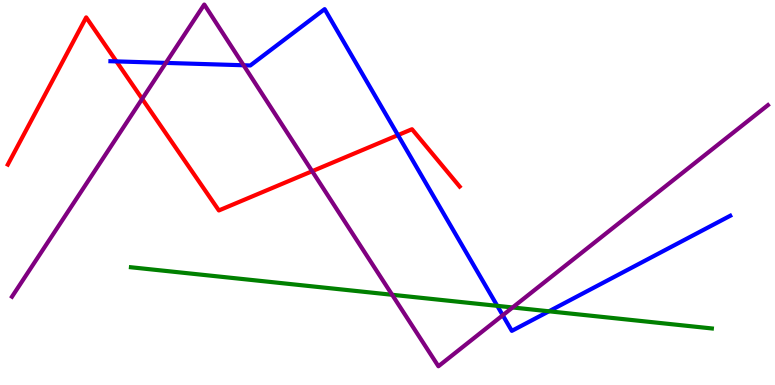[{'lines': ['blue', 'red'], 'intersections': [{'x': 1.5, 'y': 8.41}, {'x': 5.13, 'y': 6.49}]}, {'lines': ['green', 'red'], 'intersections': []}, {'lines': ['purple', 'red'], 'intersections': [{'x': 1.83, 'y': 7.43}, {'x': 4.03, 'y': 5.55}]}, {'lines': ['blue', 'green'], 'intersections': [{'x': 6.42, 'y': 2.06}, {'x': 7.08, 'y': 1.91}]}, {'lines': ['blue', 'purple'], 'intersections': [{'x': 2.14, 'y': 8.37}, {'x': 3.14, 'y': 8.3}, {'x': 6.49, 'y': 1.81}]}, {'lines': ['green', 'purple'], 'intersections': [{'x': 5.06, 'y': 2.34}, {'x': 6.61, 'y': 2.01}]}]